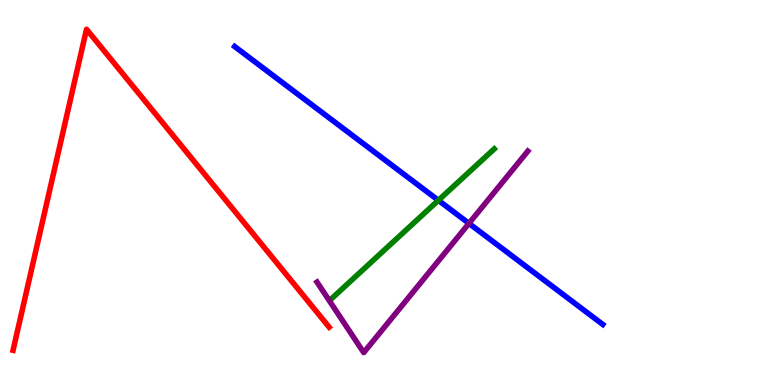[{'lines': ['blue', 'red'], 'intersections': []}, {'lines': ['green', 'red'], 'intersections': []}, {'lines': ['purple', 'red'], 'intersections': []}, {'lines': ['blue', 'green'], 'intersections': [{'x': 5.66, 'y': 4.8}]}, {'lines': ['blue', 'purple'], 'intersections': [{'x': 6.05, 'y': 4.2}]}, {'lines': ['green', 'purple'], 'intersections': []}]